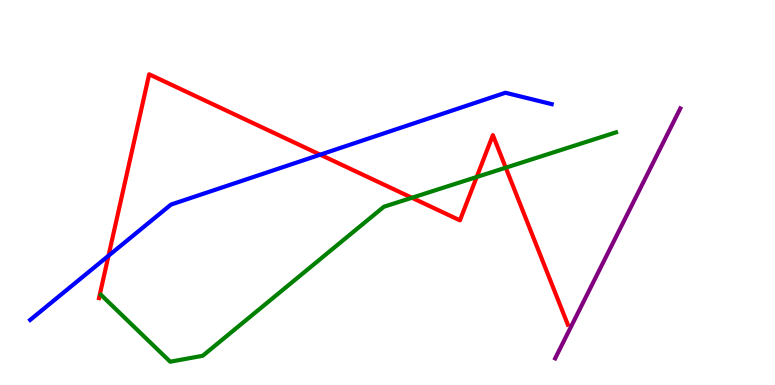[{'lines': ['blue', 'red'], 'intersections': [{'x': 1.4, 'y': 3.36}, {'x': 4.13, 'y': 5.98}]}, {'lines': ['green', 'red'], 'intersections': [{'x': 5.31, 'y': 4.86}, {'x': 6.15, 'y': 5.4}, {'x': 6.53, 'y': 5.64}]}, {'lines': ['purple', 'red'], 'intersections': []}, {'lines': ['blue', 'green'], 'intersections': []}, {'lines': ['blue', 'purple'], 'intersections': []}, {'lines': ['green', 'purple'], 'intersections': []}]